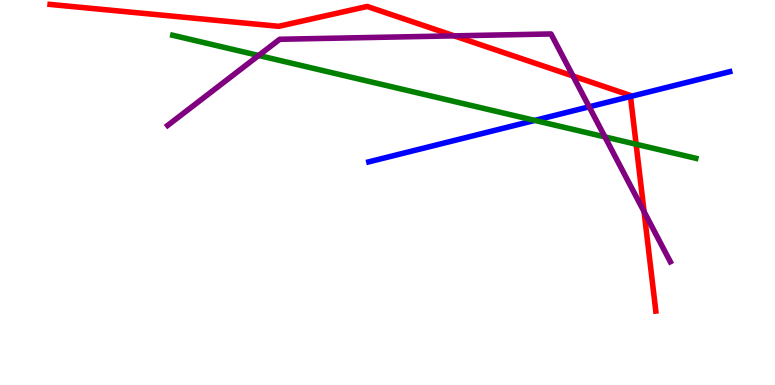[{'lines': ['blue', 'red'], 'intersections': [{'x': 8.14, 'y': 7.49}]}, {'lines': ['green', 'red'], 'intersections': [{'x': 8.21, 'y': 6.25}]}, {'lines': ['purple', 'red'], 'intersections': [{'x': 5.86, 'y': 9.07}, {'x': 7.39, 'y': 8.03}, {'x': 8.31, 'y': 4.5}]}, {'lines': ['blue', 'green'], 'intersections': [{'x': 6.9, 'y': 6.87}]}, {'lines': ['blue', 'purple'], 'intersections': [{'x': 7.6, 'y': 7.23}]}, {'lines': ['green', 'purple'], 'intersections': [{'x': 3.34, 'y': 8.56}, {'x': 7.81, 'y': 6.44}]}]